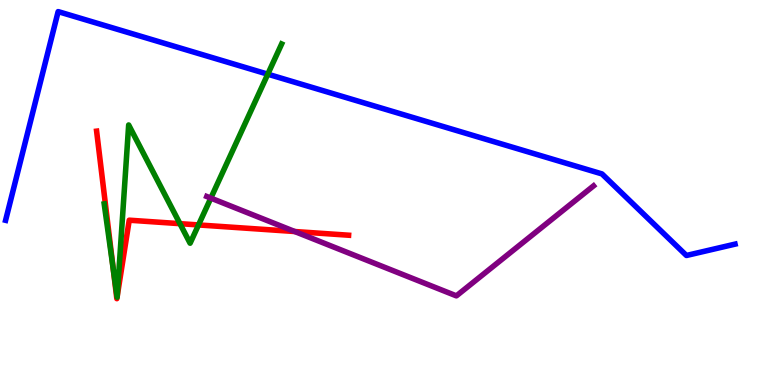[{'lines': ['blue', 'red'], 'intersections': []}, {'lines': ['green', 'red'], 'intersections': [{'x': 1.46, 'y': 2.99}, {'x': 1.51, 'y': 2.29}, {'x': 1.51, 'y': 2.3}, {'x': 2.32, 'y': 4.19}, {'x': 2.56, 'y': 4.16}]}, {'lines': ['purple', 'red'], 'intersections': [{'x': 3.8, 'y': 3.99}]}, {'lines': ['blue', 'green'], 'intersections': [{'x': 3.46, 'y': 8.07}]}, {'lines': ['blue', 'purple'], 'intersections': []}, {'lines': ['green', 'purple'], 'intersections': [{'x': 2.72, 'y': 4.85}]}]